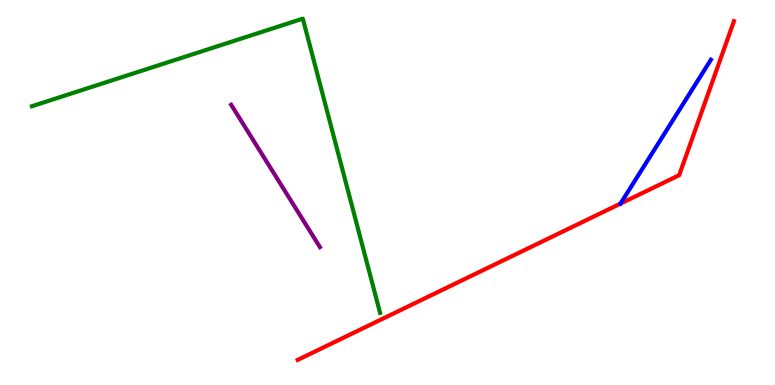[{'lines': ['blue', 'red'], 'intersections': [{'x': 8.01, 'y': 4.71}]}, {'lines': ['green', 'red'], 'intersections': []}, {'lines': ['purple', 'red'], 'intersections': []}, {'lines': ['blue', 'green'], 'intersections': []}, {'lines': ['blue', 'purple'], 'intersections': []}, {'lines': ['green', 'purple'], 'intersections': []}]